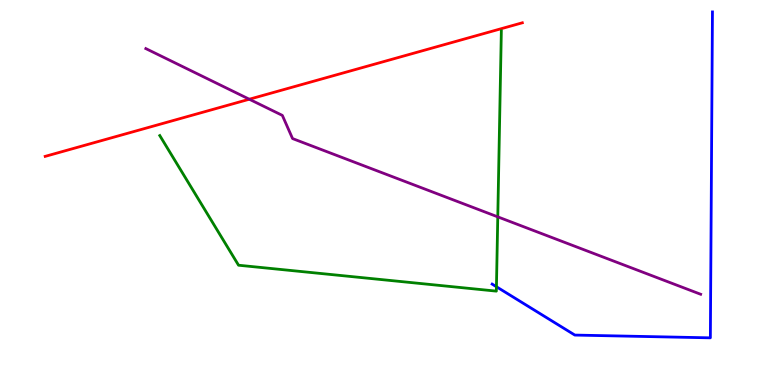[{'lines': ['blue', 'red'], 'intersections': []}, {'lines': ['green', 'red'], 'intersections': []}, {'lines': ['purple', 'red'], 'intersections': [{'x': 3.22, 'y': 7.42}]}, {'lines': ['blue', 'green'], 'intersections': [{'x': 6.41, 'y': 2.55}]}, {'lines': ['blue', 'purple'], 'intersections': []}, {'lines': ['green', 'purple'], 'intersections': [{'x': 6.42, 'y': 4.37}]}]